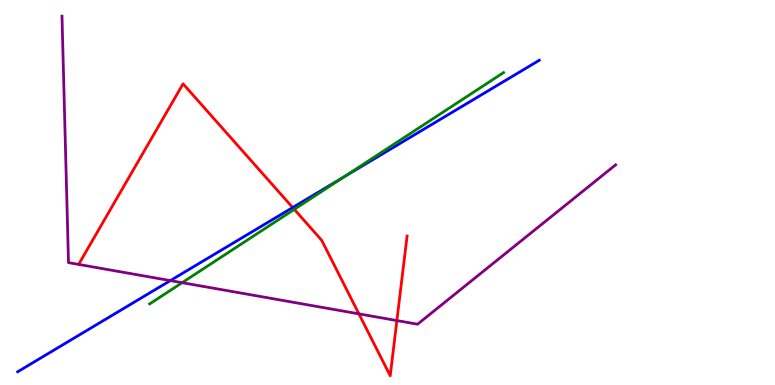[{'lines': ['blue', 'red'], 'intersections': [{'x': 3.78, 'y': 4.61}]}, {'lines': ['green', 'red'], 'intersections': [{'x': 3.8, 'y': 4.56}]}, {'lines': ['purple', 'red'], 'intersections': [{'x': 4.63, 'y': 1.85}, {'x': 5.12, 'y': 1.67}]}, {'lines': ['blue', 'green'], 'intersections': [{'x': 4.44, 'y': 5.4}]}, {'lines': ['blue', 'purple'], 'intersections': [{'x': 2.2, 'y': 2.71}]}, {'lines': ['green', 'purple'], 'intersections': [{'x': 2.35, 'y': 2.66}]}]